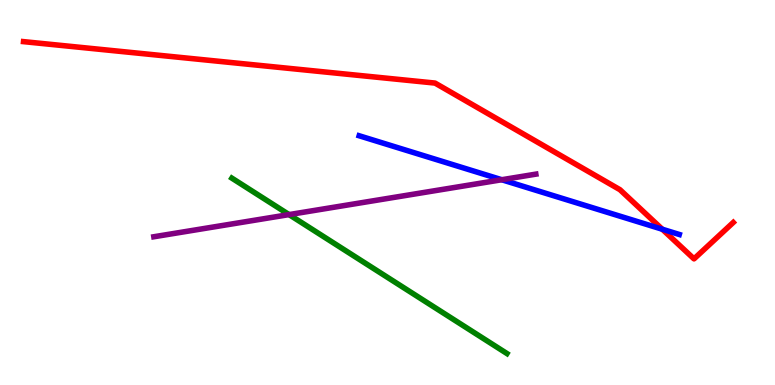[{'lines': ['blue', 'red'], 'intersections': [{'x': 8.55, 'y': 4.05}]}, {'lines': ['green', 'red'], 'intersections': []}, {'lines': ['purple', 'red'], 'intersections': []}, {'lines': ['blue', 'green'], 'intersections': []}, {'lines': ['blue', 'purple'], 'intersections': [{'x': 6.47, 'y': 5.33}]}, {'lines': ['green', 'purple'], 'intersections': [{'x': 3.73, 'y': 4.43}]}]